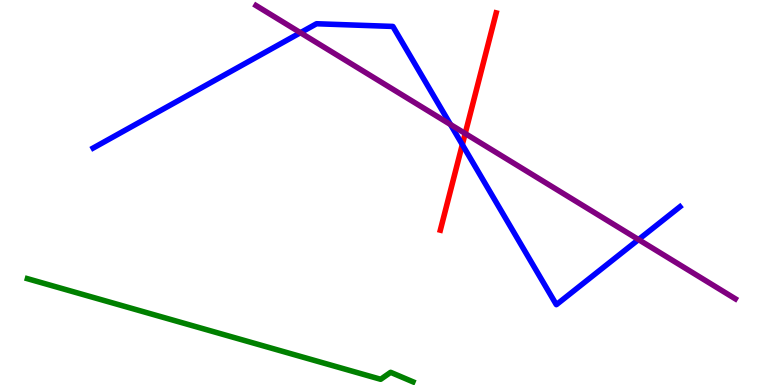[{'lines': ['blue', 'red'], 'intersections': [{'x': 5.97, 'y': 6.24}]}, {'lines': ['green', 'red'], 'intersections': []}, {'lines': ['purple', 'red'], 'intersections': [{'x': 6.0, 'y': 6.53}]}, {'lines': ['blue', 'green'], 'intersections': []}, {'lines': ['blue', 'purple'], 'intersections': [{'x': 3.88, 'y': 9.15}, {'x': 5.81, 'y': 6.77}, {'x': 8.24, 'y': 3.78}]}, {'lines': ['green', 'purple'], 'intersections': []}]